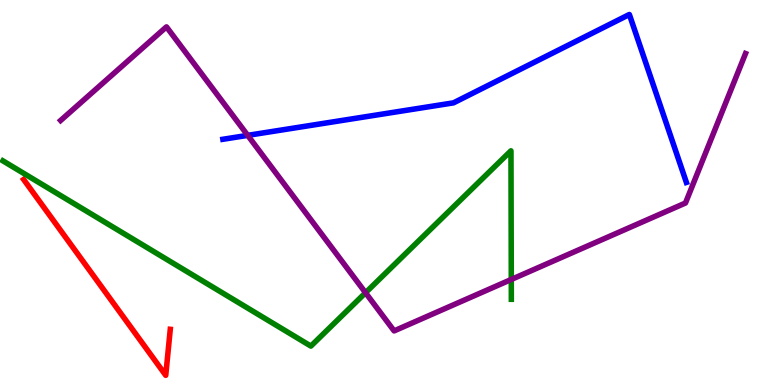[{'lines': ['blue', 'red'], 'intersections': []}, {'lines': ['green', 'red'], 'intersections': []}, {'lines': ['purple', 'red'], 'intersections': []}, {'lines': ['blue', 'green'], 'intersections': []}, {'lines': ['blue', 'purple'], 'intersections': [{'x': 3.2, 'y': 6.48}]}, {'lines': ['green', 'purple'], 'intersections': [{'x': 4.72, 'y': 2.4}, {'x': 6.6, 'y': 2.74}]}]